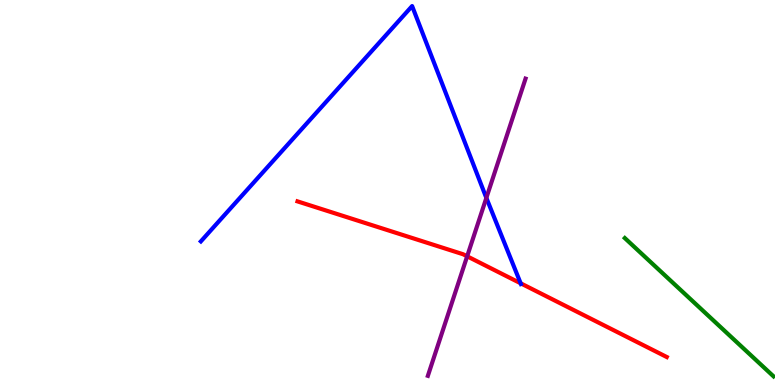[{'lines': ['blue', 'red'], 'intersections': [{'x': 6.72, 'y': 2.64}]}, {'lines': ['green', 'red'], 'intersections': []}, {'lines': ['purple', 'red'], 'intersections': [{'x': 6.03, 'y': 3.34}]}, {'lines': ['blue', 'green'], 'intersections': []}, {'lines': ['blue', 'purple'], 'intersections': [{'x': 6.28, 'y': 4.86}]}, {'lines': ['green', 'purple'], 'intersections': []}]